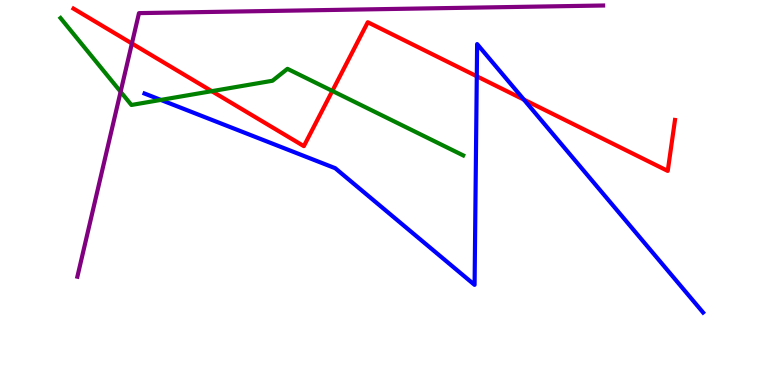[{'lines': ['blue', 'red'], 'intersections': [{'x': 6.15, 'y': 8.02}, {'x': 6.76, 'y': 7.41}]}, {'lines': ['green', 'red'], 'intersections': [{'x': 2.73, 'y': 7.63}, {'x': 4.29, 'y': 7.64}]}, {'lines': ['purple', 'red'], 'intersections': [{'x': 1.7, 'y': 8.87}]}, {'lines': ['blue', 'green'], 'intersections': [{'x': 2.08, 'y': 7.4}]}, {'lines': ['blue', 'purple'], 'intersections': []}, {'lines': ['green', 'purple'], 'intersections': [{'x': 1.56, 'y': 7.62}]}]